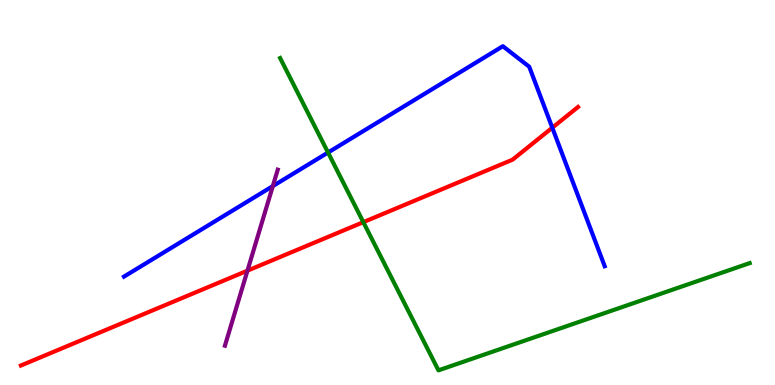[{'lines': ['blue', 'red'], 'intersections': [{'x': 7.13, 'y': 6.68}]}, {'lines': ['green', 'red'], 'intersections': [{'x': 4.69, 'y': 4.23}]}, {'lines': ['purple', 'red'], 'intersections': [{'x': 3.19, 'y': 2.97}]}, {'lines': ['blue', 'green'], 'intersections': [{'x': 4.23, 'y': 6.04}]}, {'lines': ['blue', 'purple'], 'intersections': [{'x': 3.52, 'y': 5.17}]}, {'lines': ['green', 'purple'], 'intersections': []}]